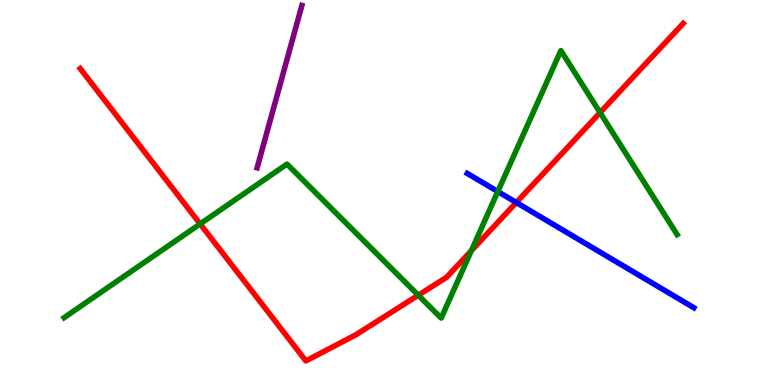[{'lines': ['blue', 'red'], 'intersections': [{'x': 6.66, 'y': 4.74}]}, {'lines': ['green', 'red'], 'intersections': [{'x': 2.58, 'y': 4.18}, {'x': 5.4, 'y': 2.33}, {'x': 6.08, 'y': 3.49}, {'x': 7.74, 'y': 7.07}]}, {'lines': ['purple', 'red'], 'intersections': []}, {'lines': ['blue', 'green'], 'intersections': [{'x': 6.42, 'y': 5.03}]}, {'lines': ['blue', 'purple'], 'intersections': []}, {'lines': ['green', 'purple'], 'intersections': []}]